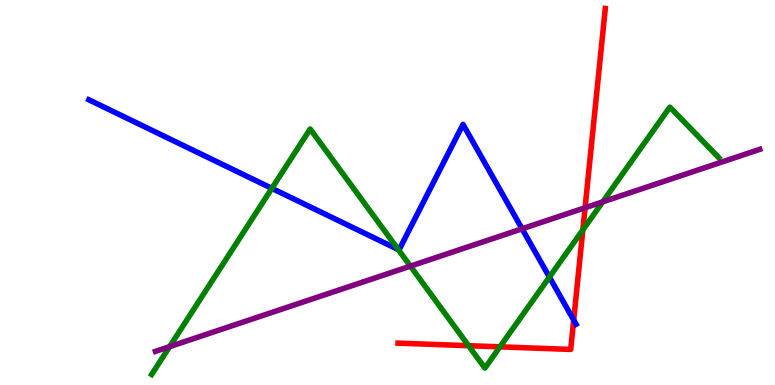[{'lines': ['blue', 'red'], 'intersections': [{'x': 7.4, 'y': 1.69}]}, {'lines': ['green', 'red'], 'intersections': [{'x': 6.05, 'y': 1.02}, {'x': 6.45, 'y': 0.991}, {'x': 7.52, 'y': 4.03}]}, {'lines': ['purple', 'red'], 'intersections': [{'x': 7.55, 'y': 4.6}]}, {'lines': ['blue', 'green'], 'intersections': [{'x': 3.51, 'y': 5.11}, {'x': 5.14, 'y': 3.52}, {'x': 7.09, 'y': 2.8}]}, {'lines': ['blue', 'purple'], 'intersections': [{'x': 6.74, 'y': 4.06}]}, {'lines': ['green', 'purple'], 'intersections': [{'x': 2.19, 'y': 0.996}, {'x': 5.3, 'y': 3.09}, {'x': 7.78, 'y': 4.76}]}]